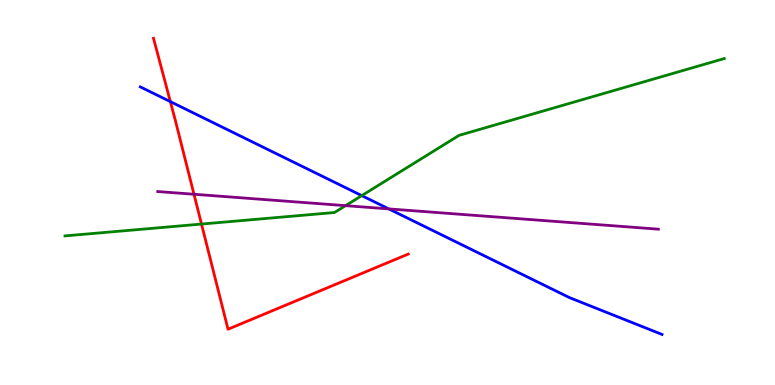[{'lines': ['blue', 'red'], 'intersections': [{'x': 2.2, 'y': 7.36}]}, {'lines': ['green', 'red'], 'intersections': [{'x': 2.6, 'y': 4.18}]}, {'lines': ['purple', 'red'], 'intersections': [{'x': 2.5, 'y': 4.95}]}, {'lines': ['blue', 'green'], 'intersections': [{'x': 4.67, 'y': 4.92}]}, {'lines': ['blue', 'purple'], 'intersections': [{'x': 5.02, 'y': 4.57}]}, {'lines': ['green', 'purple'], 'intersections': [{'x': 4.46, 'y': 4.66}]}]